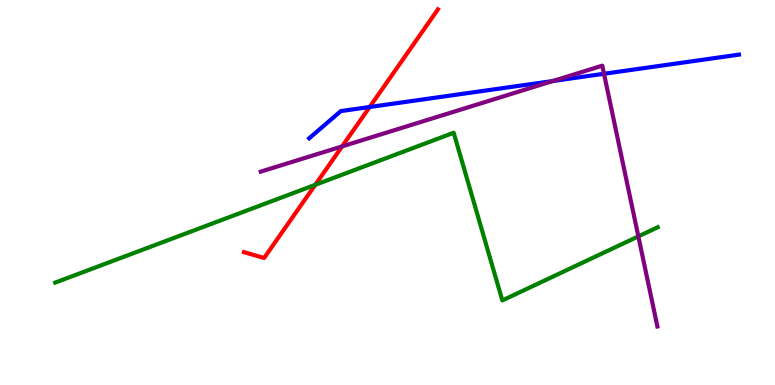[{'lines': ['blue', 'red'], 'intersections': [{'x': 4.77, 'y': 7.22}]}, {'lines': ['green', 'red'], 'intersections': [{'x': 4.07, 'y': 5.2}]}, {'lines': ['purple', 'red'], 'intersections': [{'x': 4.41, 'y': 6.2}]}, {'lines': ['blue', 'green'], 'intersections': []}, {'lines': ['blue', 'purple'], 'intersections': [{'x': 7.13, 'y': 7.9}, {'x': 7.79, 'y': 8.08}]}, {'lines': ['green', 'purple'], 'intersections': [{'x': 8.24, 'y': 3.86}]}]